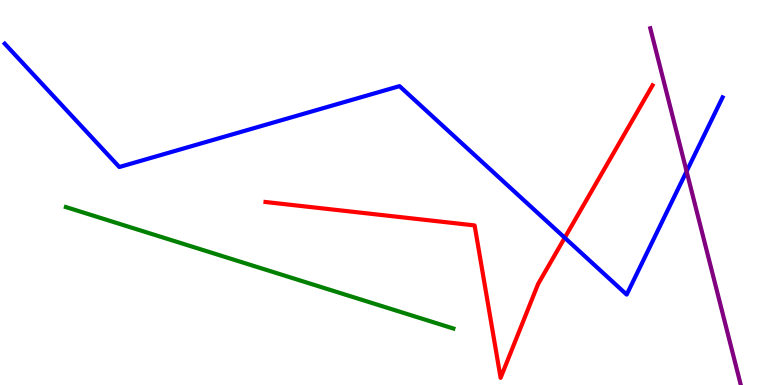[{'lines': ['blue', 'red'], 'intersections': [{'x': 7.29, 'y': 3.82}]}, {'lines': ['green', 'red'], 'intersections': []}, {'lines': ['purple', 'red'], 'intersections': []}, {'lines': ['blue', 'green'], 'intersections': []}, {'lines': ['blue', 'purple'], 'intersections': [{'x': 8.86, 'y': 5.55}]}, {'lines': ['green', 'purple'], 'intersections': []}]